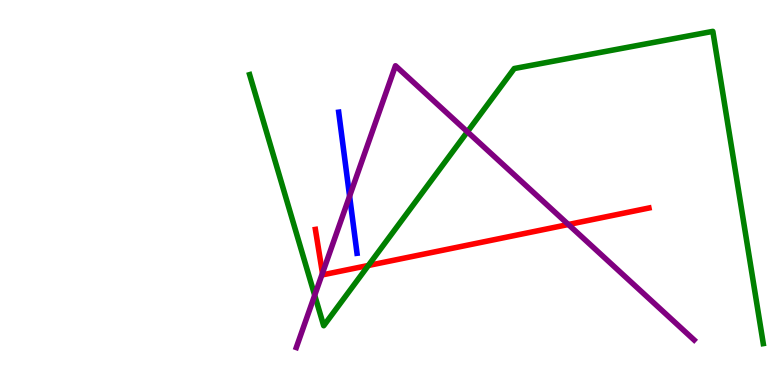[{'lines': ['blue', 'red'], 'intersections': []}, {'lines': ['green', 'red'], 'intersections': [{'x': 4.75, 'y': 3.1}]}, {'lines': ['purple', 'red'], 'intersections': [{'x': 4.16, 'y': 2.9}, {'x': 7.33, 'y': 4.17}]}, {'lines': ['blue', 'green'], 'intersections': []}, {'lines': ['blue', 'purple'], 'intersections': [{'x': 4.51, 'y': 4.91}]}, {'lines': ['green', 'purple'], 'intersections': [{'x': 4.06, 'y': 2.33}, {'x': 6.03, 'y': 6.58}]}]